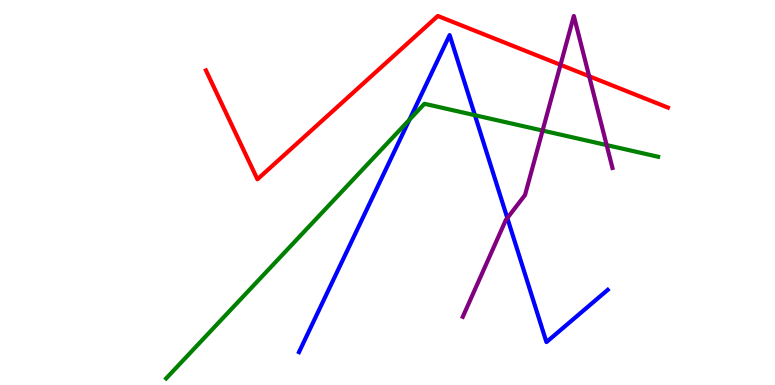[{'lines': ['blue', 'red'], 'intersections': []}, {'lines': ['green', 'red'], 'intersections': []}, {'lines': ['purple', 'red'], 'intersections': [{'x': 7.23, 'y': 8.32}, {'x': 7.6, 'y': 8.02}]}, {'lines': ['blue', 'green'], 'intersections': [{'x': 5.28, 'y': 6.89}, {'x': 6.13, 'y': 7.01}]}, {'lines': ['blue', 'purple'], 'intersections': [{'x': 6.55, 'y': 4.34}]}, {'lines': ['green', 'purple'], 'intersections': [{'x': 7.0, 'y': 6.61}, {'x': 7.83, 'y': 6.23}]}]